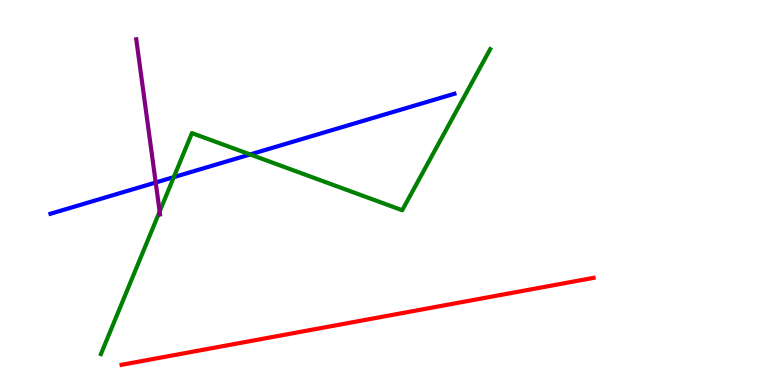[{'lines': ['blue', 'red'], 'intersections': []}, {'lines': ['green', 'red'], 'intersections': []}, {'lines': ['purple', 'red'], 'intersections': []}, {'lines': ['blue', 'green'], 'intersections': [{'x': 2.24, 'y': 5.4}, {'x': 3.23, 'y': 5.99}]}, {'lines': ['blue', 'purple'], 'intersections': [{'x': 2.01, 'y': 5.26}]}, {'lines': ['green', 'purple'], 'intersections': [{'x': 2.06, 'y': 4.51}]}]